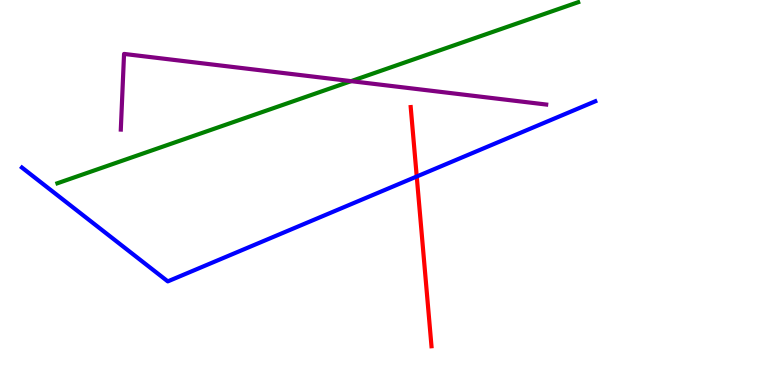[{'lines': ['blue', 'red'], 'intersections': [{'x': 5.38, 'y': 5.42}]}, {'lines': ['green', 'red'], 'intersections': []}, {'lines': ['purple', 'red'], 'intersections': []}, {'lines': ['blue', 'green'], 'intersections': []}, {'lines': ['blue', 'purple'], 'intersections': []}, {'lines': ['green', 'purple'], 'intersections': [{'x': 4.53, 'y': 7.89}]}]